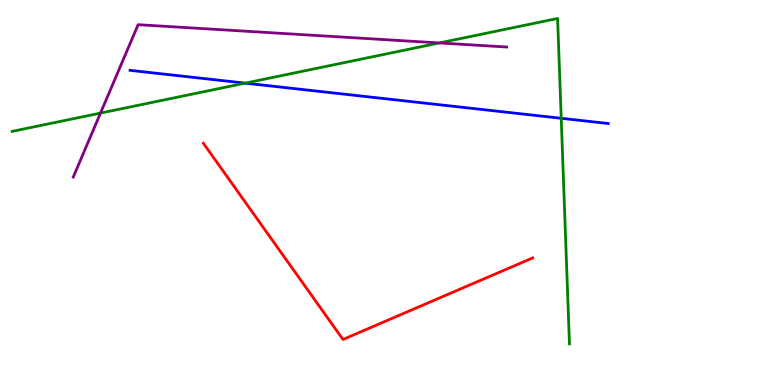[{'lines': ['blue', 'red'], 'intersections': []}, {'lines': ['green', 'red'], 'intersections': []}, {'lines': ['purple', 'red'], 'intersections': []}, {'lines': ['blue', 'green'], 'intersections': [{'x': 3.16, 'y': 7.84}, {'x': 7.24, 'y': 6.93}]}, {'lines': ['blue', 'purple'], 'intersections': []}, {'lines': ['green', 'purple'], 'intersections': [{'x': 1.3, 'y': 7.06}, {'x': 5.67, 'y': 8.88}]}]